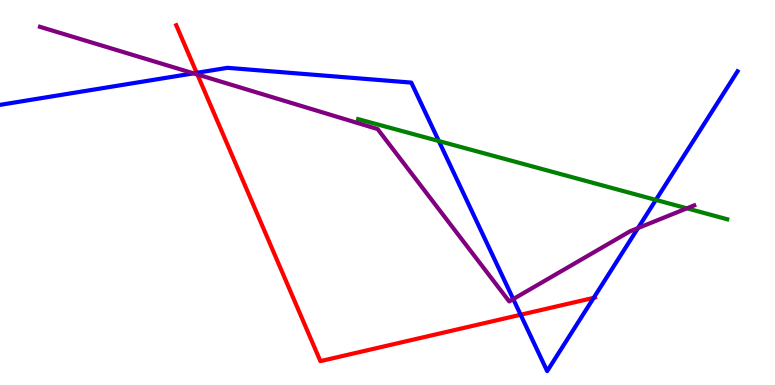[{'lines': ['blue', 'red'], 'intersections': [{'x': 2.54, 'y': 8.11}, {'x': 6.72, 'y': 1.82}, {'x': 7.66, 'y': 2.26}]}, {'lines': ['green', 'red'], 'intersections': []}, {'lines': ['purple', 'red'], 'intersections': [{'x': 2.55, 'y': 8.07}]}, {'lines': ['blue', 'green'], 'intersections': [{'x': 5.66, 'y': 6.34}, {'x': 8.46, 'y': 4.81}]}, {'lines': ['blue', 'purple'], 'intersections': [{'x': 2.5, 'y': 8.1}, {'x': 6.62, 'y': 2.23}, {'x': 8.23, 'y': 4.08}]}, {'lines': ['green', 'purple'], 'intersections': [{'x': 8.86, 'y': 4.59}]}]